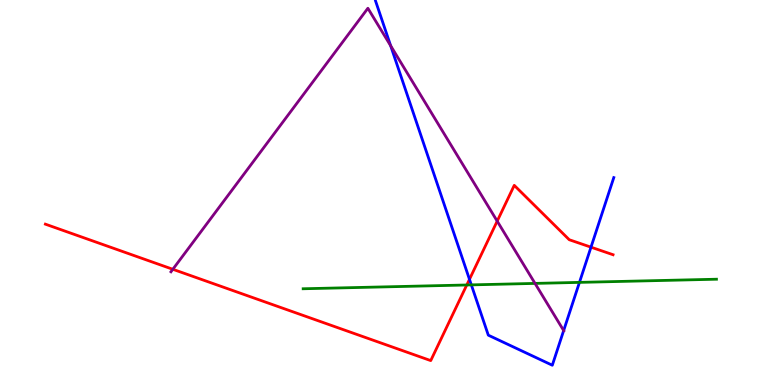[{'lines': ['blue', 'red'], 'intersections': [{'x': 6.06, 'y': 2.74}, {'x': 7.63, 'y': 3.58}]}, {'lines': ['green', 'red'], 'intersections': [{'x': 6.02, 'y': 2.6}]}, {'lines': ['purple', 'red'], 'intersections': [{'x': 2.23, 'y': 3.01}, {'x': 6.42, 'y': 4.26}]}, {'lines': ['blue', 'green'], 'intersections': [{'x': 6.08, 'y': 2.6}, {'x': 7.48, 'y': 2.67}]}, {'lines': ['blue', 'purple'], 'intersections': [{'x': 5.04, 'y': 8.81}, {'x': 7.27, 'y': 1.41}]}, {'lines': ['green', 'purple'], 'intersections': [{'x': 6.9, 'y': 2.64}]}]